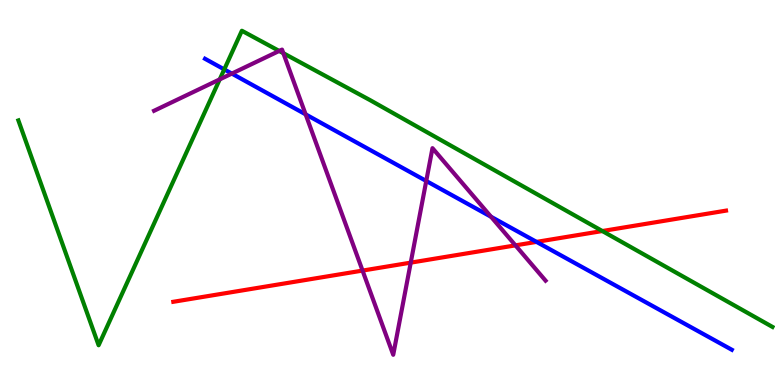[{'lines': ['blue', 'red'], 'intersections': [{'x': 6.92, 'y': 3.72}]}, {'lines': ['green', 'red'], 'intersections': [{'x': 7.77, 'y': 4.0}]}, {'lines': ['purple', 'red'], 'intersections': [{'x': 4.68, 'y': 2.97}, {'x': 5.3, 'y': 3.18}, {'x': 6.65, 'y': 3.63}]}, {'lines': ['blue', 'green'], 'intersections': [{'x': 2.89, 'y': 8.2}]}, {'lines': ['blue', 'purple'], 'intersections': [{'x': 2.99, 'y': 8.09}, {'x': 3.94, 'y': 7.03}, {'x': 5.5, 'y': 5.3}, {'x': 6.34, 'y': 4.37}]}, {'lines': ['green', 'purple'], 'intersections': [{'x': 2.84, 'y': 7.94}, {'x': 3.6, 'y': 8.68}, {'x': 3.66, 'y': 8.62}]}]